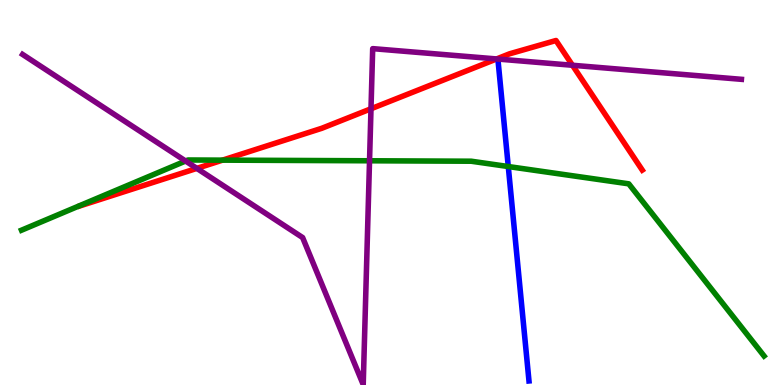[{'lines': ['blue', 'red'], 'intersections': []}, {'lines': ['green', 'red'], 'intersections': [{'x': 2.87, 'y': 5.84}]}, {'lines': ['purple', 'red'], 'intersections': [{'x': 2.54, 'y': 5.63}, {'x': 4.79, 'y': 7.17}, {'x': 6.41, 'y': 8.47}, {'x': 7.39, 'y': 8.3}]}, {'lines': ['blue', 'green'], 'intersections': [{'x': 6.56, 'y': 5.67}]}, {'lines': ['blue', 'purple'], 'intersections': []}, {'lines': ['green', 'purple'], 'intersections': [{'x': 2.39, 'y': 5.82}, {'x': 4.77, 'y': 5.82}]}]